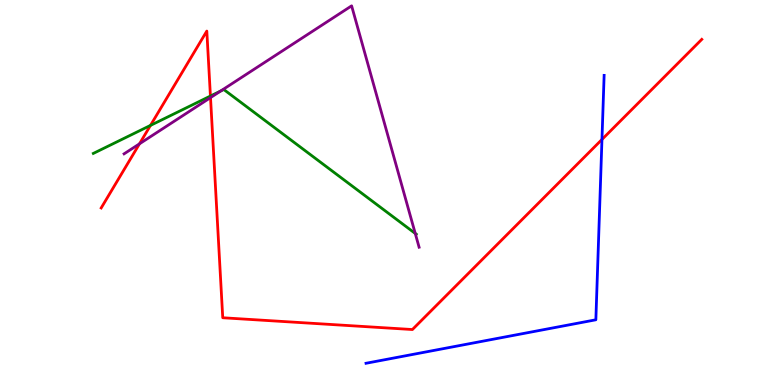[{'lines': ['blue', 'red'], 'intersections': [{'x': 7.77, 'y': 6.38}]}, {'lines': ['green', 'red'], 'intersections': [{'x': 1.94, 'y': 6.74}, {'x': 2.72, 'y': 7.51}]}, {'lines': ['purple', 'red'], 'intersections': [{'x': 1.8, 'y': 6.26}, {'x': 2.72, 'y': 7.46}]}, {'lines': ['blue', 'green'], 'intersections': []}, {'lines': ['blue', 'purple'], 'intersections': []}, {'lines': ['green', 'purple'], 'intersections': [{'x': 2.85, 'y': 7.64}, {'x': 5.36, 'y': 3.94}]}]